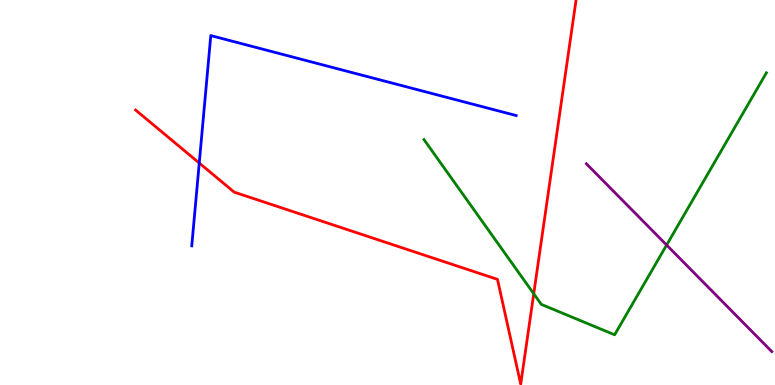[{'lines': ['blue', 'red'], 'intersections': [{'x': 2.57, 'y': 5.77}]}, {'lines': ['green', 'red'], 'intersections': [{'x': 6.89, 'y': 2.37}]}, {'lines': ['purple', 'red'], 'intersections': []}, {'lines': ['blue', 'green'], 'intersections': []}, {'lines': ['blue', 'purple'], 'intersections': []}, {'lines': ['green', 'purple'], 'intersections': [{'x': 8.6, 'y': 3.64}]}]